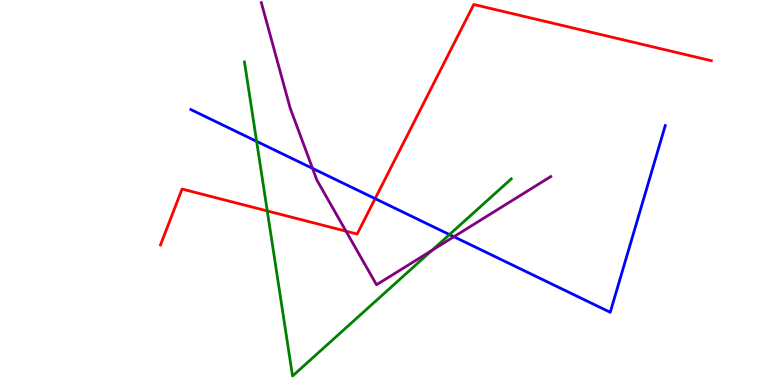[{'lines': ['blue', 'red'], 'intersections': [{'x': 4.84, 'y': 4.84}]}, {'lines': ['green', 'red'], 'intersections': [{'x': 3.45, 'y': 4.52}]}, {'lines': ['purple', 'red'], 'intersections': [{'x': 4.46, 'y': 4.0}]}, {'lines': ['blue', 'green'], 'intersections': [{'x': 3.31, 'y': 6.33}, {'x': 5.8, 'y': 3.91}]}, {'lines': ['blue', 'purple'], 'intersections': [{'x': 4.03, 'y': 5.63}, {'x': 5.86, 'y': 3.85}]}, {'lines': ['green', 'purple'], 'intersections': [{'x': 5.57, 'y': 3.5}]}]